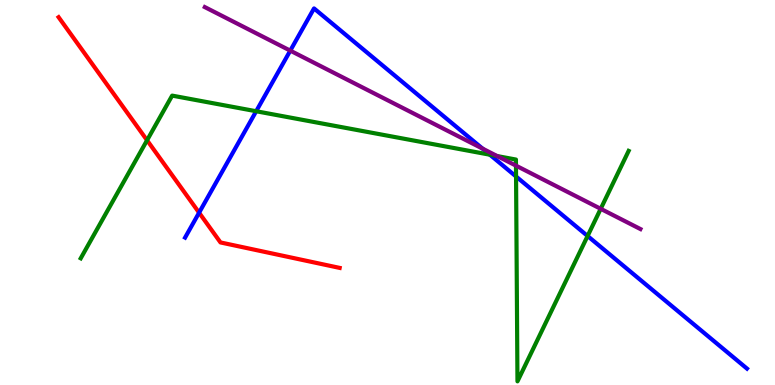[{'lines': ['blue', 'red'], 'intersections': [{'x': 2.57, 'y': 4.48}]}, {'lines': ['green', 'red'], 'intersections': [{'x': 1.9, 'y': 6.36}]}, {'lines': ['purple', 'red'], 'intersections': []}, {'lines': ['blue', 'green'], 'intersections': [{'x': 3.31, 'y': 7.11}, {'x': 6.32, 'y': 5.98}, {'x': 6.66, 'y': 5.42}, {'x': 7.58, 'y': 3.87}]}, {'lines': ['blue', 'purple'], 'intersections': [{'x': 3.75, 'y': 8.68}, {'x': 6.23, 'y': 6.14}]}, {'lines': ['green', 'purple'], 'intersections': [{'x': 6.42, 'y': 5.95}, {'x': 6.66, 'y': 5.7}, {'x': 7.75, 'y': 4.58}]}]